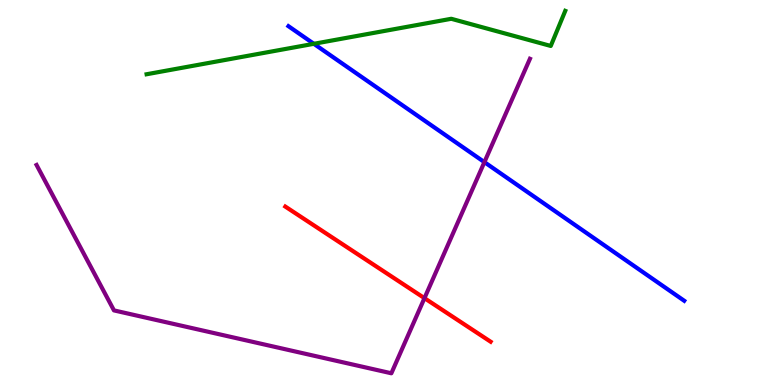[{'lines': ['blue', 'red'], 'intersections': []}, {'lines': ['green', 'red'], 'intersections': []}, {'lines': ['purple', 'red'], 'intersections': [{'x': 5.48, 'y': 2.26}]}, {'lines': ['blue', 'green'], 'intersections': [{'x': 4.05, 'y': 8.86}]}, {'lines': ['blue', 'purple'], 'intersections': [{'x': 6.25, 'y': 5.79}]}, {'lines': ['green', 'purple'], 'intersections': []}]